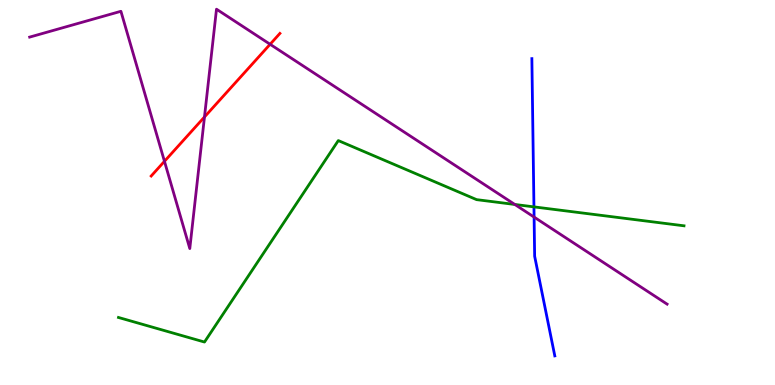[{'lines': ['blue', 'red'], 'intersections': []}, {'lines': ['green', 'red'], 'intersections': []}, {'lines': ['purple', 'red'], 'intersections': [{'x': 2.12, 'y': 5.81}, {'x': 2.64, 'y': 6.96}, {'x': 3.49, 'y': 8.85}]}, {'lines': ['blue', 'green'], 'intersections': [{'x': 6.89, 'y': 4.63}]}, {'lines': ['blue', 'purple'], 'intersections': [{'x': 6.89, 'y': 4.36}]}, {'lines': ['green', 'purple'], 'intersections': [{'x': 6.64, 'y': 4.69}]}]